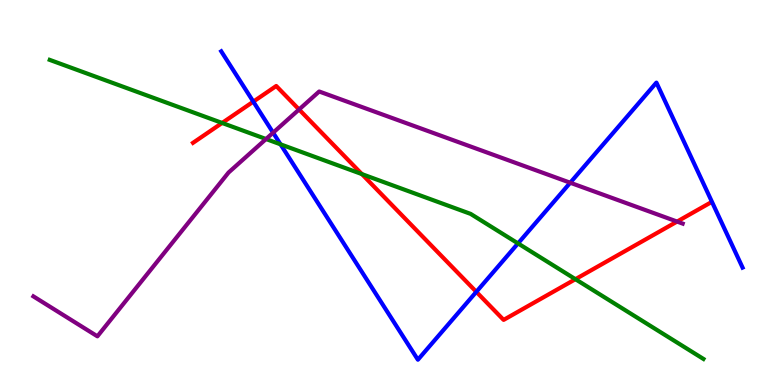[{'lines': ['blue', 'red'], 'intersections': [{'x': 3.27, 'y': 7.36}, {'x': 6.15, 'y': 2.42}]}, {'lines': ['green', 'red'], 'intersections': [{'x': 2.87, 'y': 6.81}, {'x': 4.67, 'y': 5.48}, {'x': 7.42, 'y': 2.75}]}, {'lines': ['purple', 'red'], 'intersections': [{'x': 3.86, 'y': 7.16}, {'x': 8.74, 'y': 4.24}]}, {'lines': ['blue', 'green'], 'intersections': [{'x': 3.62, 'y': 6.25}, {'x': 6.68, 'y': 3.68}]}, {'lines': ['blue', 'purple'], 'intersections': [{'x': 3.52, 'y': 6.55}, {'x': 7.36, 'y': 5.25}]}, {'lines': ['green', 'purple'], 'intersections': [{'x': 3.43, 'y': 6.39}]}]